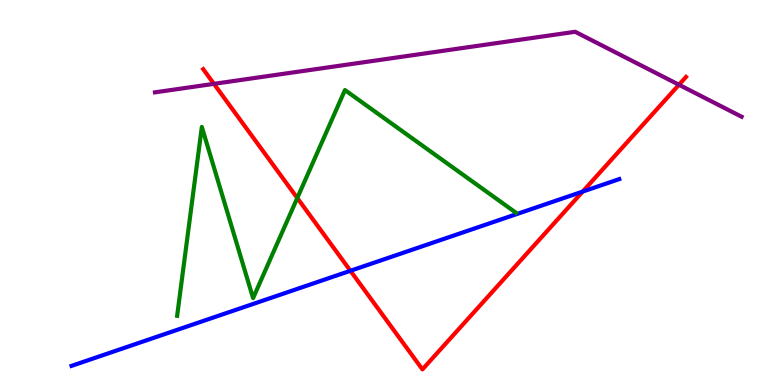[{'lines': ['blue', 'red'], 'intersections': [{'x': 4.52, 'y': 2.97}, {'x': 7.52, 'y': 5.02}]}, {'lines': ['green', 'red'], 'intersections': [{'x': 3.84, 'y': 4.86}]}, {'lines': ['purple', 'red'], 'intersections': [{'x': 2.76, 'y': 7.82}, {'x': 8.76, 'y': 7.8}]}, {'lines': ['blue', 'green'], 'intersections': []}, {'lines': ['blue', 'purple'], 'intersections': []}, {'lines': ['green', 'purple'], 'intersections': []}]